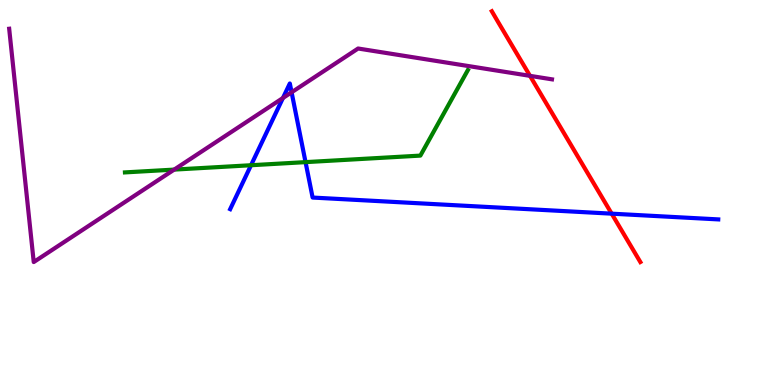[{'lines': ['blue', 'red'], 'intersections': [{'x': 7.89, 'y': 4.45}]}, {'lines': ['green', 'red'], 'intersections': []}, {'lines': ['purple', 'red'], 'intersections': [{'x': 6.84, 'y': 8.03}]}, {'lines': ['blue', 'green'], 'intersections': [{'x': 3.24, 'y': 5.71}, {'x': 3.94, 'y': 5.79}]}, {'lines': ['blue', 'purple'], 'intersections': [{'x': 3.65, 'y': 7.45}, {'x': 3.76, 'y': 7.6}]}, {'lines': ['green', 'purple'], 'intersections': [{'x': 2.25, 'y': 5.59}]}]